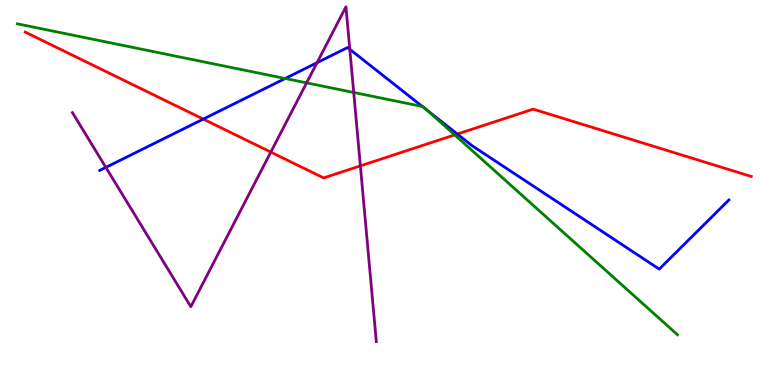[{'lines': ['blue', 'red'], 'intersections': [{'x': 2.62, 'y': 6.91}, {'x': 5.9, 'y': 6.52}]}, {'lines': ['green', 'red'], 'intersections': [{'x': 5.87, 'y': 6.5}]}, {'lines': ['purple', 'red'], 'intersections': [{'x': 3.49, 'y': 6.05}, {'x': 4.65, 'y': 5.69}]}, {'lines': ['blue', 'green'], 'intersections': [{'x': 3.68, 'y': 7.96}, {'x': 5.45, 'y': 7.23}, {'x': 5.52, 'y': 7.12}]}, {'lines': ['blue', 'purple'], 'intersections': [{'x': 1.37, 'y': 5.65}, {'x': 4.09, 'y': 8.37}, {'x': 4.51, 'y': 8.72}]}, {'lines': ['green', 'purple'], 'intersections': [{'x': 3.96, 'y': 7.85}, {'x': 4.56, 'y': 7.6}]}]